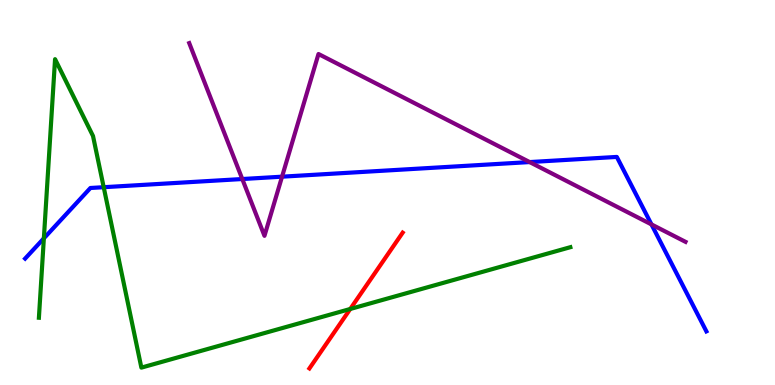[{'lines': ['blue', 'red'], 'intersections': []}, {'lines': ['green', 'red'], 'intersections': [{'x': 4.52, 'y': 1.97}]}, {'lines': ['purple', 'red'], 'intersections': []}, {'lines': ['blue', 'green'], 'intersections': [{'x': 0.566, 'y': 3.81}, {'x': 1.34, 'y': 5.14}]}, {'lines': ['blue', 'purple'], 'intersections': [{'x': 3.13, 'y': 5.35}, {'x': 3.64, 'y': 5.41}, {'x': 6.83, 'y': 5.79}, {'x': 8.41, 'y': 4.17}]}, {'lines': ['green', 'purple'], 'intersections': []}]